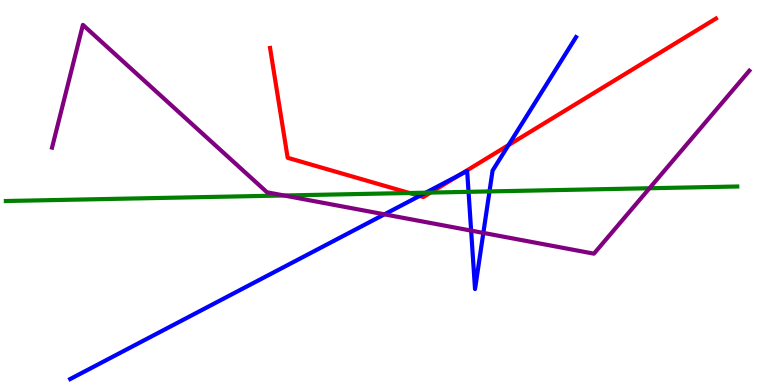[{'lines': ['blue', 'red'], 'intersections': [{'x': 5.41, 'y': 4.91}, {'x': 5.92, 'y': 5.45}, {'x': 6.56, 'y': 6.23}]}, {'lines': ['green', 'red'], 'intersections': [{'x': 5.28, 'y': 4.99}, {'x': 5.56, 'y': 5.0}]}, {'lines': ['purple', 'red'], 'intersections': []}, {'lines': ['blue', 'green'], 'intersections': [{'x': 5.49, 'y': 5.0}, {'x': 6.05, 'y': 5.02}, {'x': 6.32, 'y': 5.03}]}, {'lines': ['blue', 'purple'], 'intersections': [{'x': 4.96, 'y': 4.43}, {'x': 6.08, 'y': 4.01}, {'x': 6.24, 'y': 3.95}]}, {'lines': ['green', 'purple'], 'intersections': [{'x': 3.67, 'y': 4.92}, {'x': 8.38, 'y': 5.11}]}]